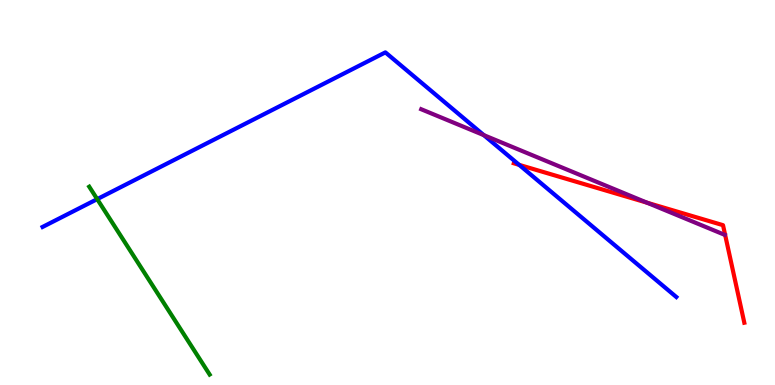[{'lines': ['blue', 'red'], 'intersections': [{'x': 6.7, 'y': 5.72}]}, {'lines': ['green', 'red'], 'intersections': []}, {'lines': ['purple', 'red'], 'intersections': [{'x': 8.35, 'y': 4.73}]}, {'lines': ['blue', 'green'], 'intersections': [{'x': 1.25, 'y': 4.83}]}, {'lines': ['blue', 'purple'], 'intersections': [{'x': 6.24, 'y': 6.49}]}, {'lines': ['green', 'purple'], 'intersections': []}]